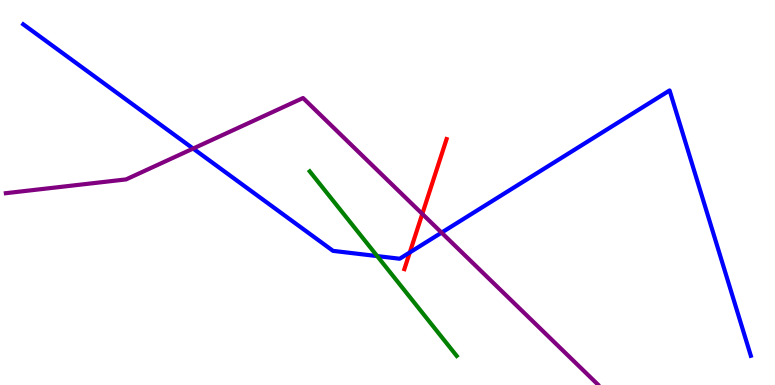[{'lines': ['blue', 'red'], 'intersections': [{'x': 5.29, 'y': 3.44}]}, {'lines': ['green', 'red'], 'intersections': []}, {'lines': ['purple', 'red'], 'intersections': [{'x': 5.45, 'y': 4.44}]}, {'lines': ['blue', 'green'], 'intersections': [{'x': 4.87, 'y': 3.35}]}, {'lines': ['blue', 'purple'], 'intersections': [{'x': 2.49, 'y': 6.14}, {'x': 5.7, 'y': 3.96}]}, {'lines': ['green', 'purple'], 'intersections': []}]